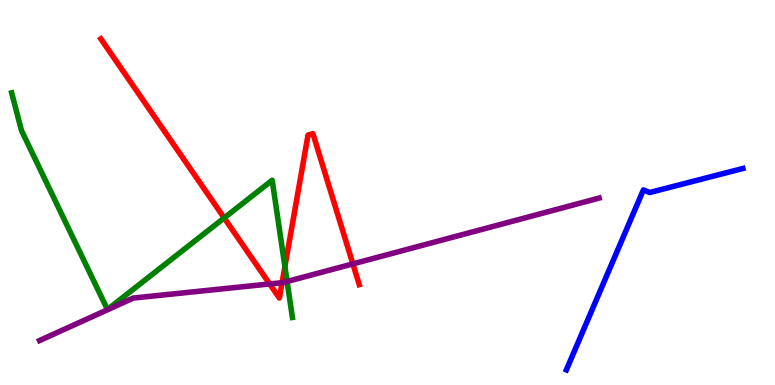[{'lines': ['blue', 'red'], 'intersections': []}, {'lines': ['green', 'red'], 'intersections': [{'x': 2.89, 'y': 4.34}, {'x': 3.68, 'y': 3.08}]}, {'lines': ['purple', 'red'], 'intersections': [{'x': 3.48, 'y': 2.62}, {'x': 3.64, 'y': 2.66}, {'x': 4.55, 'y': 3.15}]}, {'lines': ['blue', 'green'], 'intersections': []}, {'lines': ['blue', 'purple'], 'intersections': []}, {'lines': ['green', 'purple'], 'intersections': [{'x': 3.7, 'y': 2.69}]}]